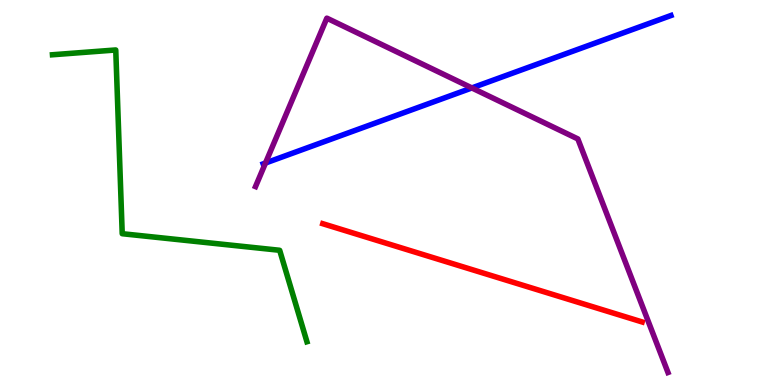[{'lines': ['blue', 'red'], 'intersections': []}, {'lines': ['green', 'red'], 'intersections': []}, {'lines': ['purple', 'red'], 'intersections': []}, {'lines': ['blue', 'green'], 'intersections': []}, {'lines': ['blue', 'purple'], 'intersections': [{'x': 3.43, 'y': 5.77}, {'x': 6.09, 'y': 7.72}]}, {'lines': ['green', 'purple'], 'intersections': []}]